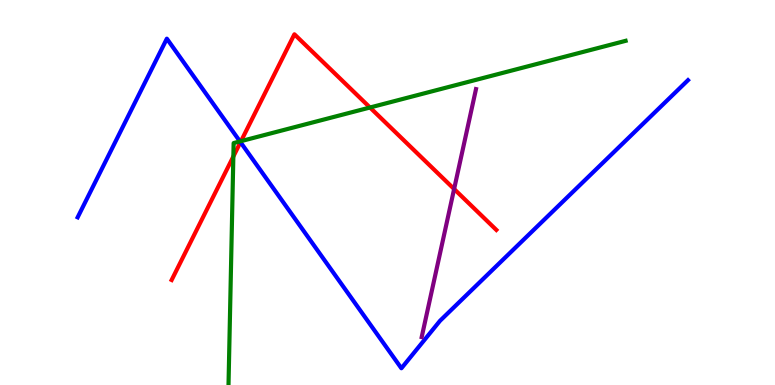[{'lines': ['blue', 'red'], 'intersections': [{'x': 3.1, 'y': 6.31}]}, {'lines': ['green', 'red'], 'intersections': [{'x': 3.01, 'y': 5.94}, {'x': 3.11, 'y': 6.33}, {'x': 4.77, 'y': 7.21}]}, {'lines': ['purple', 'red'], 'intersections': [{'x': 5.86, 'y': 5.09}]}, {'lines': ['blue', 'green'], 'intersections': [{'x': 3.1, 'y': 6.33}]}, {'lines': ['blue', 'purple'], 'intersections': []}, {'lines': ['green', 'purple'], 'intersections': []}]